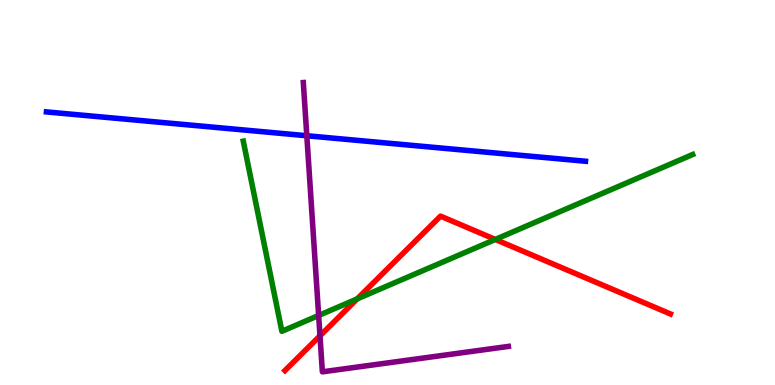[{'lines': ['blue', 'red'], 'intersections': []}, {'lines': ['green', 'red'], 'intersections': [{'x': 4.61, 'y': 2.24}, {'x': 6.39, 'y': 3.78}]}, {'lines': ['purple', 'red'], 'intersections': [{'x': 4.13, 'y': 1.28}]}, {'lines': ['blue', 'green'], 'intersections': []}, {'lines': ['blue', 'purple'], 'intersections': [{'x': 3.96, 'y': 6.47}]}, {'lines': ['green', 'purple'], 'intersections': [{'x': 4.11, 'y': 1.81}]}]